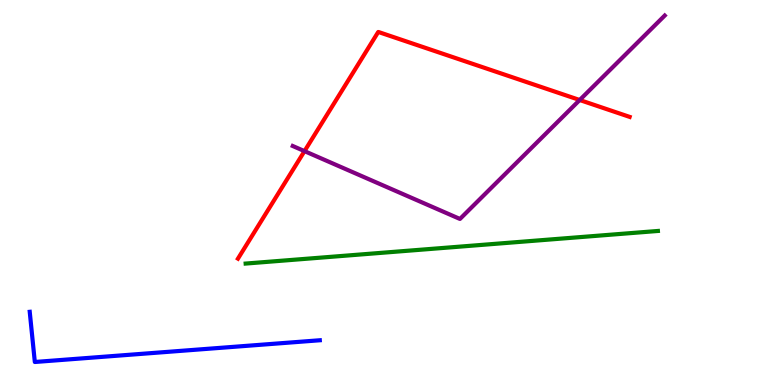[{'lines': ['blue', 'red'], 'intersections': []}, {'lines': ['green', 'red'], 'intersections': []}, {'lines': ['purple', 'red'], 'intersections': [{'x': 3.93, 'y': 6.07}, {'x': 7.48, 'y': 7.4}]}, {'lines': ['blue', 'green'], 'intersections': []}, {'lines': ['blue', 'purple'], 'intersections': []}, {'lines': ['green', 'purple'], 'intersections': []}]